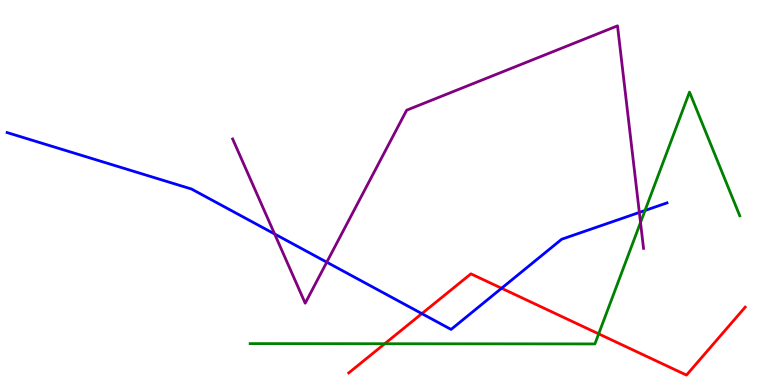[{'lines': ['blue', 'red'], 'intersections': [{'x': 5.44, 'y': 1.85}, {'x': 6.47, 'y': 2.51}]}, {'lines': ['green', 'red'], 'intersections': [{'x': 4.96, 'y': 1.07}, {'x': 7.72, 'y': 1.33}]}, {'lines': ['purple', 'red'], 'intersections': []}, {'lines': ['blue', 'green'], 'intersections': [{'x': 8.32, 'y': 4.53}]}, {'lines': ['blue', 'purple'], 'intersections': [{'x': 3.54, 'y': 3.92}, {'x': 4.22, 'y': 3.19}, {'x': 8.25, 'y': 4.48}]}, {'lines': ['green', 'purple'], 'intersections': [{'x': 8.26, 'y': 4.22}]}]